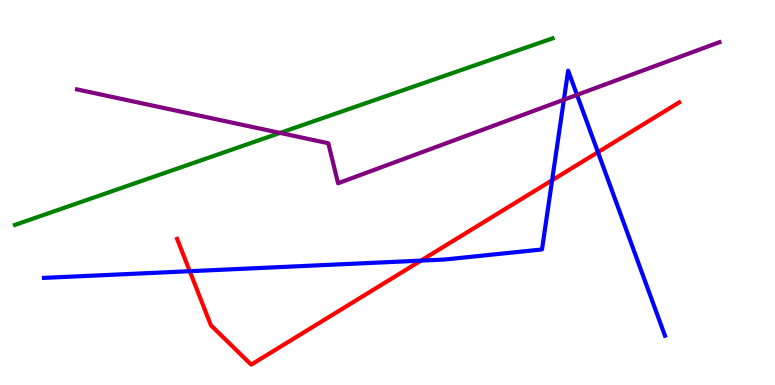[{'lines': ['blue', 'red'], 'intersections': [{'x': 2.45, 'y': 2.96}, {'x': 5.43, 'y': 3.23}, {'x': 7.12, 'y': 5.32}, {'x': 7.72, 'y': 6.05}]}, {'lines': ['green', 'red'], 'intersections': []}, {'lines': ['purple', 'red'], 'intersections': []}, {'lines': ['blue', 'green'], 'intersections': []}, {'lines': ['blue', 'purple'], 'intersections': [{'x': 7.28, 'y': 7.41}, {'x': 7.45, 'y': 7.54}]}, {'lines': ['green', 'purple'], 'intersections': [{'x': 3.61, 'y': 6.55}]}]